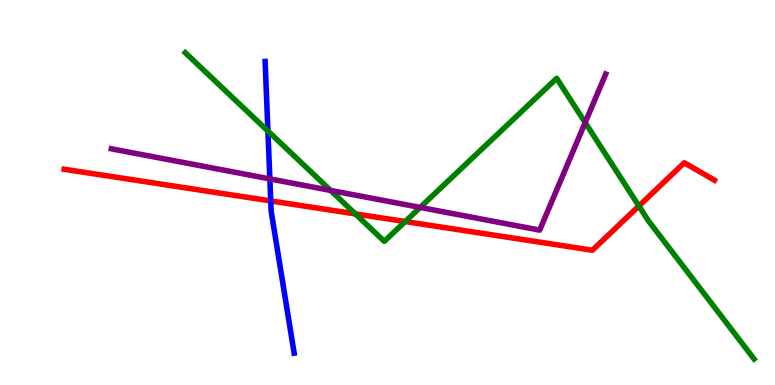[{'lines': ['blue', 'red'], 'intersections': [{'x': 3.49, 'y': 4.78}]}, {'lines': ['green', 'red'], 'intersections': [{'x': 4.59, 'y': 4.44}, {'x': 5.23, 'y': 4.25}, {'x': 8.24, 'y': 4.65}]}, {'lines': ['purple', 'red'], 'intersections': []}, {'lines': ['blue', 'green'], 'intersections': [{'x': 3.46, 'y': 6.6}]}, {'lines': ['blue', 'purple'], 'intersections': [{'x': 3.48, 'y': 5.35}]}, {'lines': ['green', 'purple'], 'intersections': [{'x': 4.27, 'y': 5.05}, {'x': 5.42, 'y': 4.61}, {'x': 7.55, 'y': 6.82}]}]